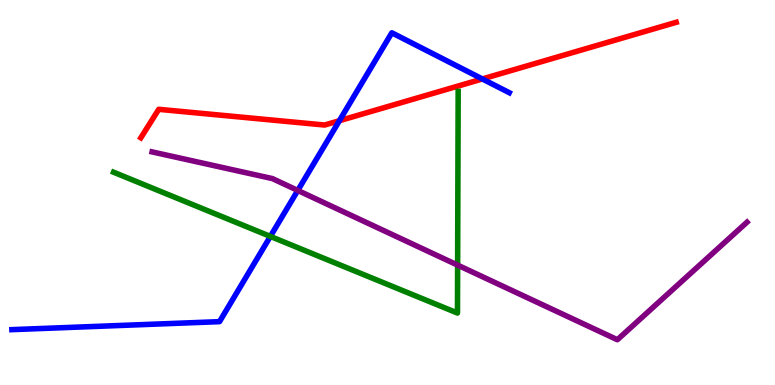[{'lines': ['blue', 'red'], 'intersections': [{'x': 4.38, 'y': 6.86}, {'x': 6.22, 'y': 7.95}]}, {'lines': ['green', 'red'], 'intersections': []}, {'lines': ['purple', 'red'], 'intersections': []}, {'lines': ['blue', 'green'], 'intersections': [{'x': 3.49, 'y': 3.86}]}, {'lines': ['blue', 'purple'], 'intersections': [{'x': 3.84, 'y': 5.05}]}, {'lines': ['green', 'purple'], 'intersections': [{'x': 5.9, 'y': 3.11}]}]